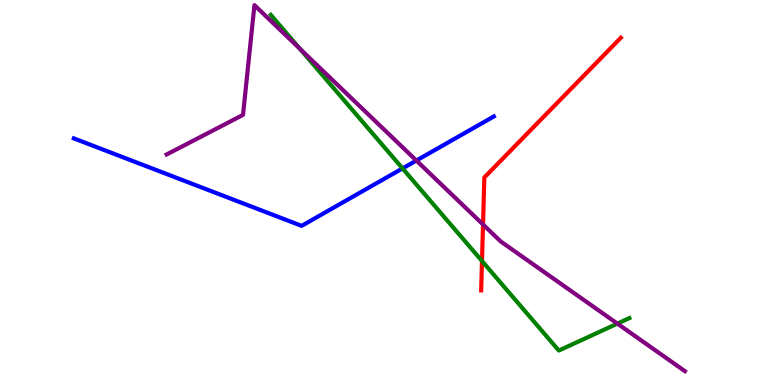[{'lines': ['blue', 'red'], 'intersections': []}, {'lines': ['green', 'red'], 'intersections': [{'x': 6.22, 'y': 3.22}]}, {'lines': ['purple', 'red'], 'intersections': [{'x': 6.23, 'y': 4.17}]}, {'lines': ['blue', 'green'], 'intersections': [{'x': 5.19, 'y': 5.63}]}, {'lines': ['blue', 'purple'], 'intersections': [{'x': 5.37, 'y': 5.83}]}, {'lines': ['green', 'purple'], 'intersections': [{'x': 3.87, 'y': 8.73}, {'x': 7.97, 'y': 1.59}]}]